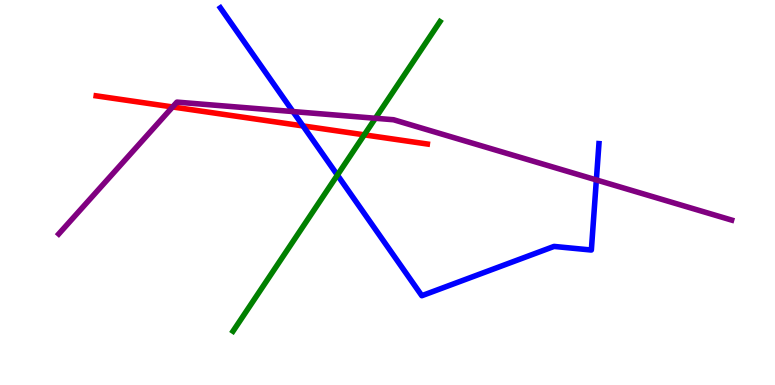[{'lines': ['blue', 'red'], 'intersections': [{'x': 3.91, 'y': 6.73}]}, {'lines': ['green', 'red'], 'intersections': [{'x': 4.7, 'y': 6.5}]}, {'lines': ['purple', 'red'], 'intersections': [{'x': 2.23, 'y': 7.22}]}, {'lines': ['blue', 'green'], 'intersections': [{'x': 4.35, 'y': 5.45}]}, {'lines': ['blue', 'purple'], 'intersections': [{'x': 3.78, 'y': 7.1}, {'x': 7.69, 'y': 5.33}]}, {'lines': ['green', 'purple'], 'intersections': [{'x': 4.84, 'y': 6.93}]}]